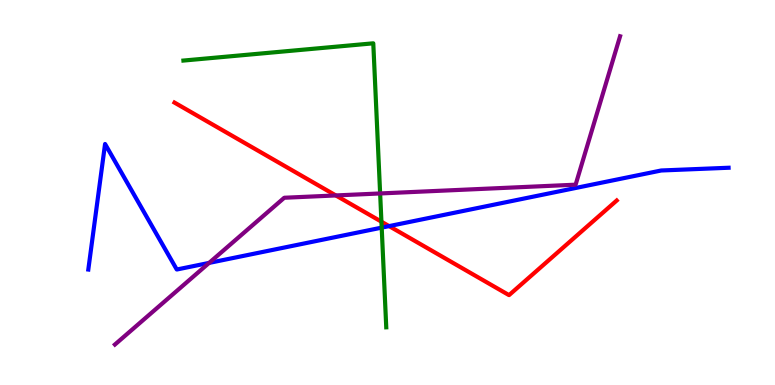[{'lines': ['blue', 'red'], 'intersections': [{'x': 5.02, 'y': 4.13}]}, {'lines': ['green', 'red'], 'intersections': [{'x': 4.92, 'y': 4.24}]}, {'lines': ['purple', 'red'], 'intersections': [{'x': 4.33, 'y': 4.92}]}, {'lines': ['blue', 'green'], 'intersections': [{'x': 4.93, 'y': 4.09}]}, {'lines': ['blue', 'purple'], 'intersections': [{'x': 2.7, 'y': 3.17}]}, {'lines': ['green', 'purple'], 'intersections': [{'x': 4.9, 'y': 4.98}]}]